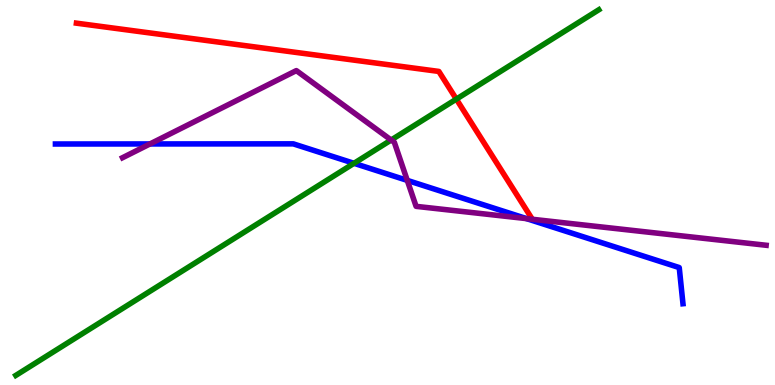[{'lines': ['blue', 'red'], 'intersections': []}, {'lines': ['green', 'red'], 'intersections': [{'x': 5.89, 'y': 7.43}]}, {'lines': ['purple', 'red'], 'intersections': []}, {'lines': ['blue', 'green'], 'intersections': [{'x': 4.57, 'y': 5.76}]}, {'lines': ['blue', 'purple'], 'intersections': [{'x': 1.94, 'y': 6.26}, {'x': 5.26, 'y': 5.31}, {'x': 6.79, 'y': 4.32}]}, {'lines': ['green', 'purple'], 'intersections': [{'x': 5.05, 'y': 6.36}]}]